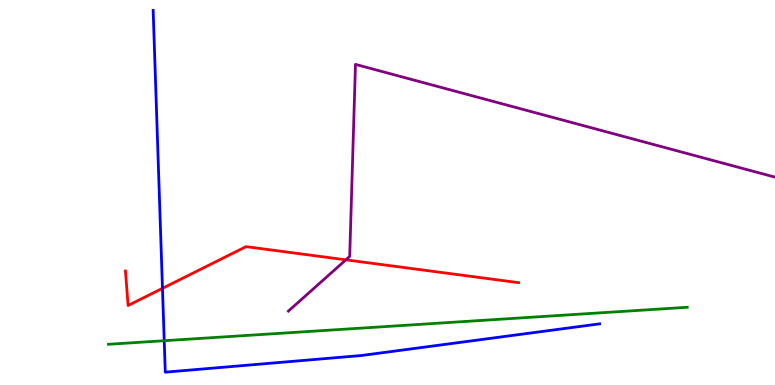[{'lines': ['blue', 'red'], 'intersections': [{'x': 2.1, 'y': 2.51}]}, {'lines': ['green', 'red'], 'intersections': []}, {'lines': ['purple', 'red'], 'intersections': [{'x': 4.46, 'y': 3.25}]}, {'lines': ['blue', 'green'], 'intersections': [{'x': 2.12, 'y': 1.15}]}, {'lines': ['blue', 'purple'], 'intersections': []}, {'lines': ['green', 'purple'], 'intersections': []}]